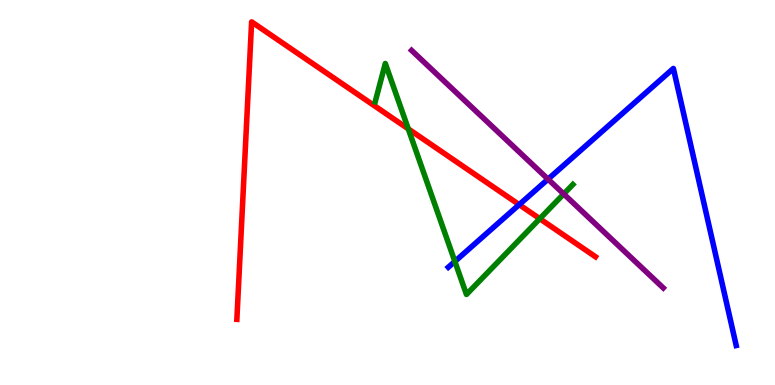[{'lines': ['blue', 'red'], 'intersections': [{'x': 6.7, 'y': 4.68}]}, {'lines': ['green', 'red'], 'intersections': [{'x': 5.27, 'y': 6.65}, {'x': 6.96, 'y': 4.32}]}, {'lines': ['purple', 'red'], 'intersections': []}, {'lines': ['blue', 'green'], 'intersections': [{'x': 5.87, 'y': 3.21}]}, {'lines': ['blue', 'purple'], 'intersections': [{'x': 7.07, 'y': 5.35}]}, {'lines': ['green', 'purple'], 'intersections': [{'x': 7.27, 'y': 4.96}]}]